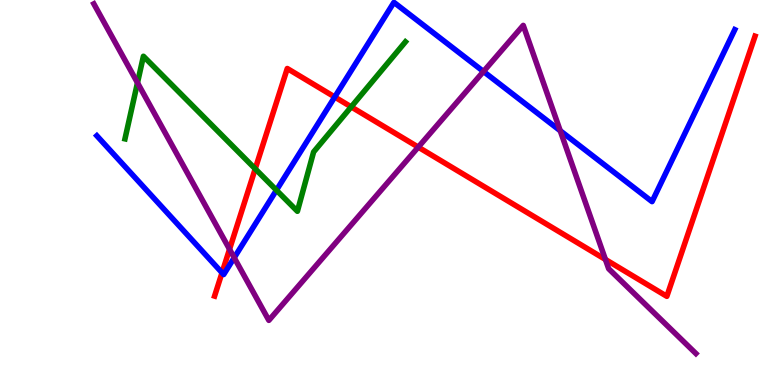[{'lines': ['blue', 'red'], 'intersections': [{'x': 2.86, 'y': 2.92}, {'x': 4.32, 'y': 7.48}]}, {'lines': ['green', 'red'], 'intersections': [{'x': 3.29, 'y': 5.61}, {'x': 4.53, 'y': 7.22}]}, {'lines': ['purple', 'red'], 'intersections': [{'x': 2.96, 'y': 3.53}, {'x': 5.4, 'y': 6.18}, {'x': 7.81, 'y': 3.26}]}, {'lines': ['blue', 'green'], 'intersections': [{'x': 3.57, 'y': 5.06}]}, {'lines': ['blue', 'purple'], 'intersections': [{'x': 3.02, 'y': 3.31}, {'x': 6.24, 'y': 8.14}, {'x': 7.23, 'y': 6.6}]}, {'lines': ['green', 'purple'], 'intersections': [{'x': 1.77, 'y': 7.85}]}]